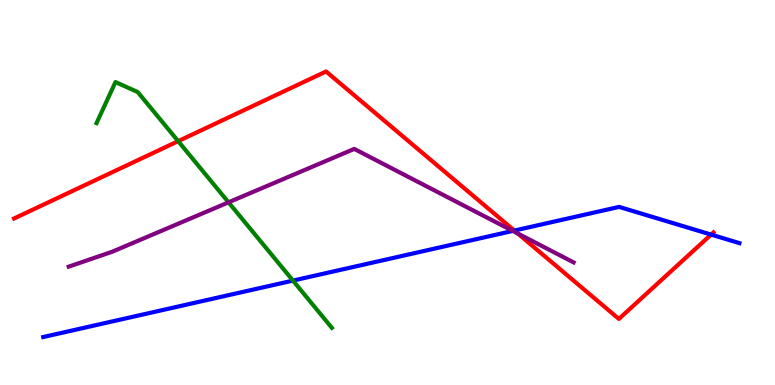[{'lines': ['blue', 'red'], 'intersections': [{'x': 6.64, 'y': 4.01}, {'x': 9.18, 'y': 3.91}]}, {'lines': ['green', 'red'], 'intersections': [{'x': 2.3, 'y': 6.33}]}, {'lines': ['purple', 'red'], 'intersections': [{'x': 6.68, 'y': 3.93}]}, {'lines': ['blue', 'green'], 'intersections': [{'x': 3.78, 'y': 2.71}]}, {'lines': ['blue', 'purple'], 'intersections': [{'x': 6.62, 'y': 4.0}]}, {'lines': ['green', 'purple'], 'intersections': [{'x': 2.95, 'y': 4.74}]}]